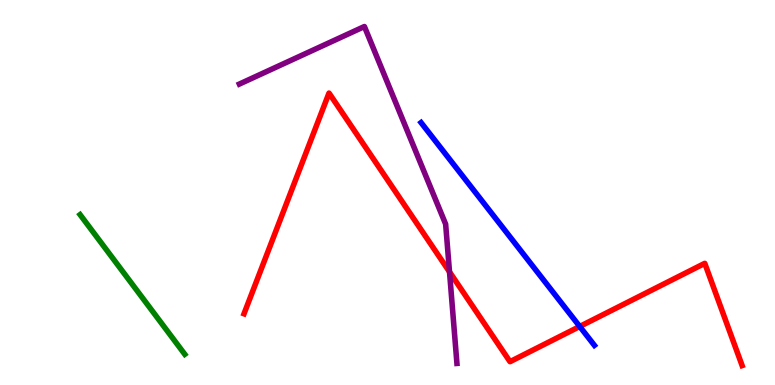[{'lines': ['blue', 'red'], 'intersections': [{'x': 7.48, 'y': 1.52}]}, {'lines': ['green', 'red'], 'intersections': []}, {'lines': ['purple', 'red'], 'intersections': [{'x': 5.8, 'y': 2.94}]}, {'lines': ['blue', 'green'], 'intersections': []}, {'lines': ['blue', 'purple'], 'intersections': []}, {'lines': ['green', 'purple'], 'intersections': []}]